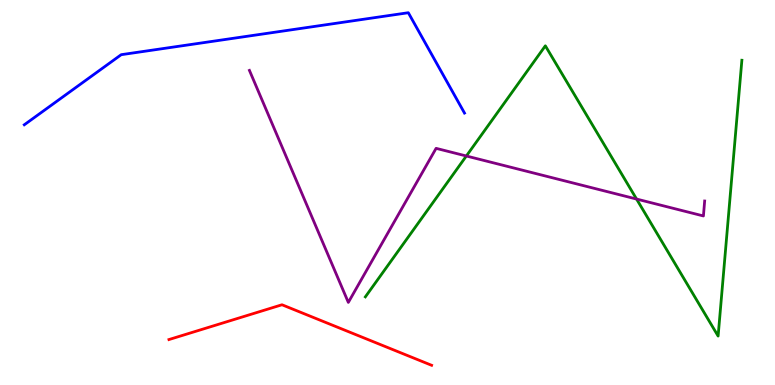[{'lines': ['blue', 'red'], 'intersections': []}, {'lines': ['green', 'red'], 'intersections': []}, {'lines': ['purple', 'red'], 'intersections': []}, {'lines': ['blue', 'green'], 'intersections': []}, {'lines': ['blue', 'purple'], 'intersections': []}, {'lines': ['green', 'purple'], 'intersections': [{'x': 6.02, 'y': 5.95}, {'x': 8.21, 'y': 4.83}]}]